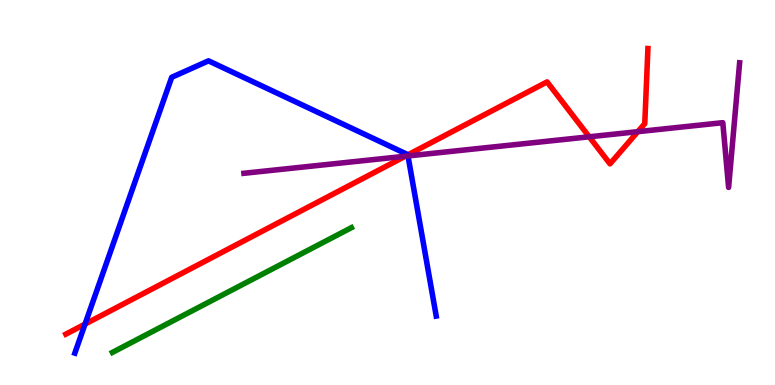[{'lines': ['blue', 'red'], 'intersections': [{'x': 1.1, 'y': 1.58}, {'x': 5.26, 'y': 5.98}]}, {'lines': ['green', 'red'], 'intersections': []}, {'lines': ['purple', 'red'], 'intersections': [{'x': 5.23, 'y': 5.94}, {'x': 7.6, 'y': 6.45}, {'x': 8.23, 'y': 6.58}]}, {'lines': ['blue', 'green'], 'intersections': []}, {'lines': ['blue', 'purple'], 'intersections': [{'x': 5.26, 'y': 5.95}]}, {'lines': ['green', 'purple'], 'intersections': []}]